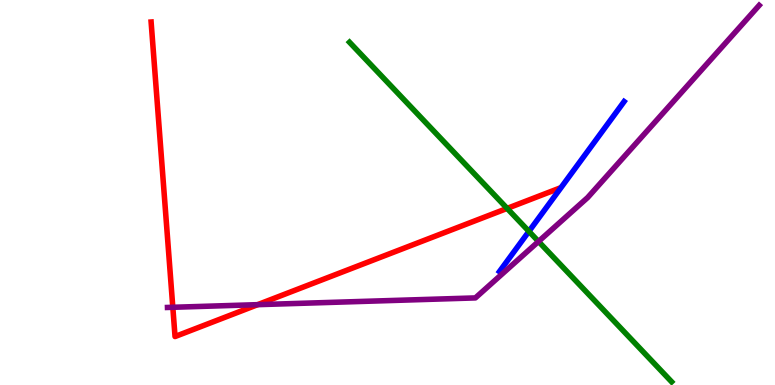[{'lines': ['blue', 'red'], 'intersections': []}, {'lines': ['green', 'red'], 'intersections': [{'x': 6.54, 'y': 4.59}]}, {'lines': ['purple', 'red'], 'intersections': [{'x': 2.23, 'y': 2.02}, {'x': 3.32, 'y': 2.09}]}, {'lines': ['blue', 'green'], 'intersections': [{'x': 6.82, 'y': 3.99}]}, {'lines': ['blue', 'purple'], 'intersections': []}, {'lines': ['green', 'purple'], 'intersections': [{'x': 6.95, 'y': 3.73}]}]